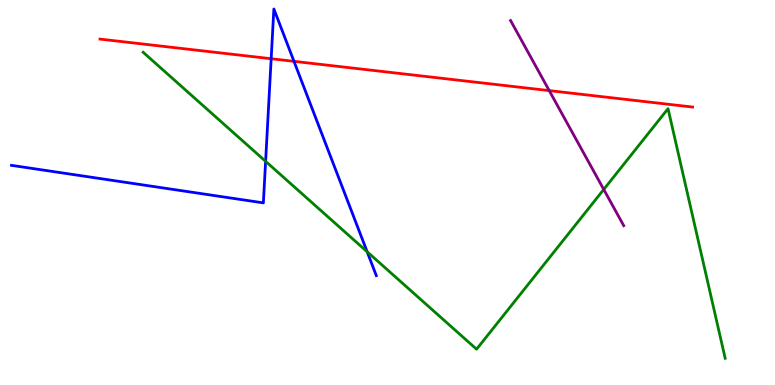[{'lines': ['blue', 'red'], 'intersections': [{'x': 3.5, 'y': 8.47}, {'x': 3.79, 'y': 8.41}]}, {'lines': ['green', 'red'], 'intersections': []}, {'lines': ['purple', 'red'], 'intersections': [{'x': 7.09, 'y': 7.65}]}, {'lines': ['blue', 'green'], 'intersections': [{'x': 3.43, 'y': 5.81}, {'x': 4.74, 'y': 3.46}]}, {'lines': ['blue', 'purple'], 'intersections': []}, {'lines': ['green', 'purple'], 'intersections': [{'x': 7.79, 'y': 5.08}]}]